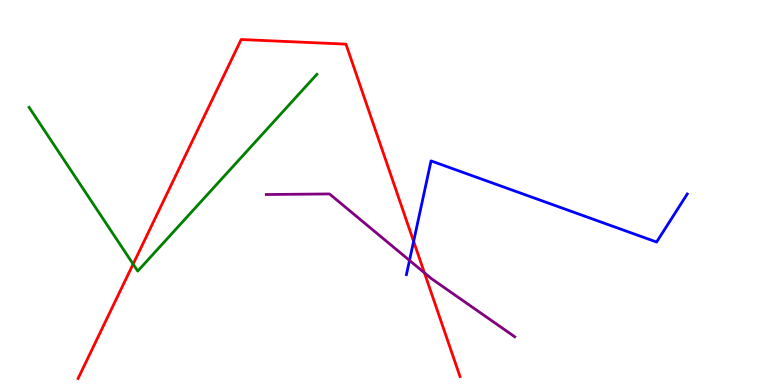[{'lines': ['blue', 'red'], 'intersections': [{'x': 5.34, 'y': 3.73}]}, {'lines': ['green', 'red'], 'intersections': [{'x': 1.72, 'y': 3.14}]}, {'lines': ['purple', 'red'], 'intersections': [{'x': 5.48, 'y': 2.91}]}, {'lines': ['blue', 'green'], 'intersections': []}, {'lines': ['blue', 'purple'], 'intersections': [{'x': 5.28, 'y': 3.24}]}, {'lines': ['green', 'purple'], 'intersections': []}]